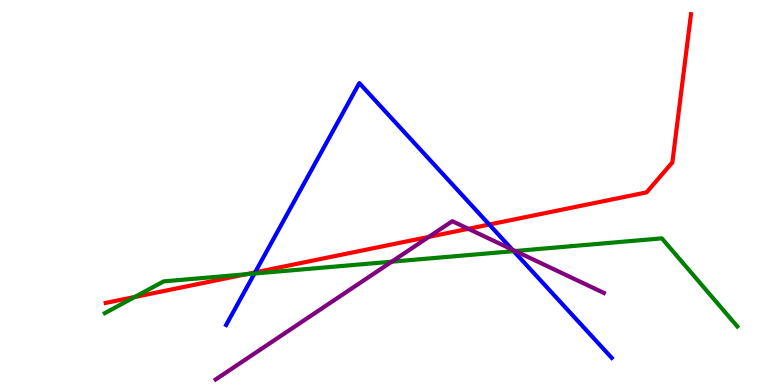[{'lines': ['blue', 'red'], 'intersections': [{'x': 3.29, 'y': 2.92}, {'x': 6.31, 'y': 4.17}]}, {'lines': ['green', 'red'], 'intersections': [{'x': 1.74, 'y': 2.29}, {'x': 3.17, 'y': 2.88}]}, {'lines': ['purple', 'red'], 'intersections': [{'x': 5.53, 'y': 3.85}, {'x': 6.04, 'y': 4.06}]}, {'lines': ['blue', 'green'], 'intersections': [{'x': 3.28, 'y': 2.89}, {'x': 6.63, 'y': 3.48}]}, {'lines': ['blue', 'purple'], 'intersections': [{'x': 6.61, 'y': 3.52}]}, {'lines': ['green', 'purple'], 'intersections': [{'x': 5.05, 'y': 3.2}, {'x': 6.65, 'y': 3.48}]}]